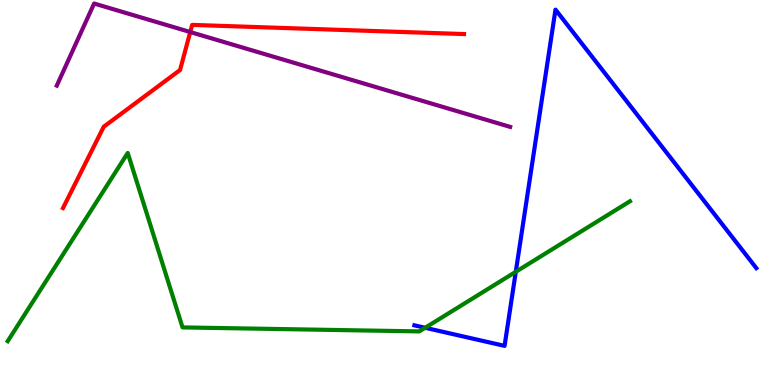[{'lines': ['blue', 'red'], 'intersections': []}, {'lines': ['green', 'red'], 'intersections': []}, {'lines': ['purple', 'red'], 'intersections': [{'x': 2.45, 'y': 9.17}]}, {'lines': ['blue', 'green'], 'intersections': [{'x': 5.49, 'y': 1.49}, {'x': 6.66, 'y': 2.94}]}, {'lines': ['blue', 'purple'], 'intersections': []}, {'lines': ['green', 'purple'], 'intersections': []}]